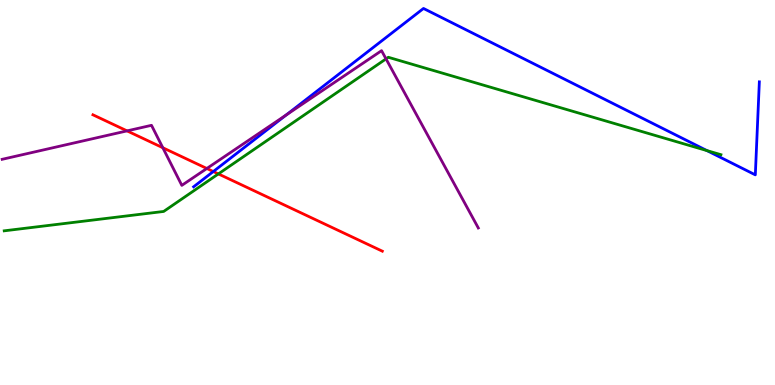[{'lines': ['blue', 'red'], 'intersections': [{'x': 2.75, 'y': 5.54}]}, {'lines': ['green', 'red'], 'intersections': [{'x': 2.82, 'y': 5.48}]}, {'lines': ['purple', 'red'], 'intersections': [{'x': 1.64, 'y': 6.6}, {'x': 2.1, 'y': 6.16}, {'x': 2.67, 'y': 5.62}]}, {'lines': ['blue', 'green'], 'intersections': [{'x': 9.12, 'y': 6.09}]}, {'lines': ['blue', 'purple'], 'intersections': [{'x': 3.69, 'y': 7.01}]}, {'lines': ['green', 'purple'], 'intersections': [{'x': 4.98, 'y': 8.47}]}]